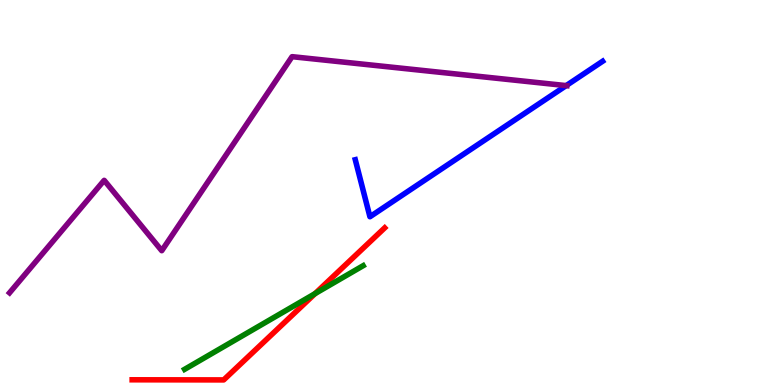[{'lines': ['blue', 'red'], 'intersections': []}, {'lines': ['green', 'red'], 'intersections': [{'x': 4.07, 'y': 2.37}]}, {'lines': ['purple', 'red'], 'intersections': []}, {'lines': ['blue', 'green'], 'intersections': []}, {'lines': ['blue', 'purple'], 'intersections': [{'x': 7.31, 'y': 7.78}]}, {'lines': ['green', 'purple'], 'intersections': []}]